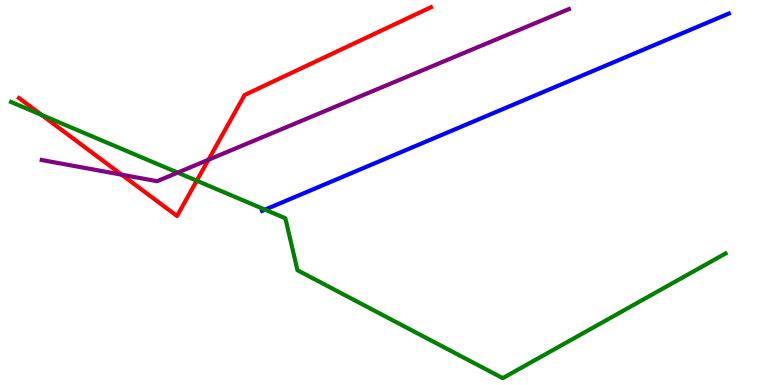[{'lines': ['blue', 'red'], 'intersections': []}, {'lines': ['green', 'red'], 'intersections': [{'x': 0.537, 'y': 7.01}, {'x': 2.54, 'y': 5.31}]}, {'lines': ['purple', 'red'], 'intersections': [{'x': 1.57, 'y': 5.46}, {'x': 2.69, 'y': 5.85}]}, {'lines': ['blue', 'green'], 'intersections': [{'x': 3.42, 'y': 4.55}]}, {'lines': ['blue', 'purple'], 'intersections': []}, {'lines': ['green', 'purple'], 'intersections': [{'x': 2.29, 'y': 5.52}]}]